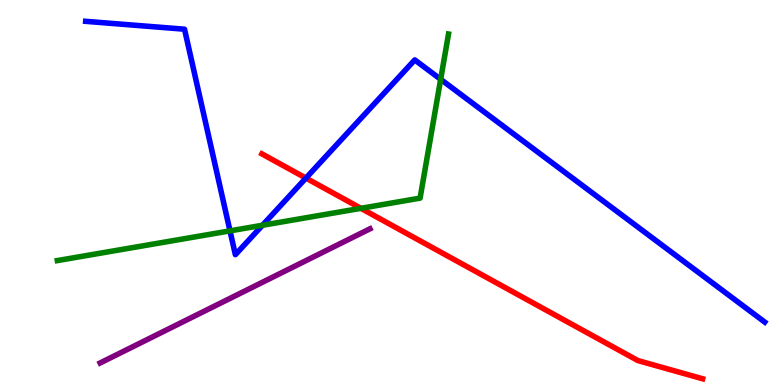[{'lines': ['blue', 'red'], 'intersections': [{'x': 3.95, 'y': 5.37}]}, {'lines': ['green', 'red'], 'intersections': [{'x': 4.66, 'y': 4.59}]}, {'lines': ['purple', 'red'], 'intersections': []}, {'lines': ['blue', 'green'], 'intersections': [{'x': 2.97, 'y': 4.0}, {'x': 3.39, 'y': 4.15}, {'x': 5.69, 'y': 7.94}]}, {'lines': ['blue', 'purple'], 'intersections': []}, {'lines': ['green', 'purple'], 'intersections': []}]